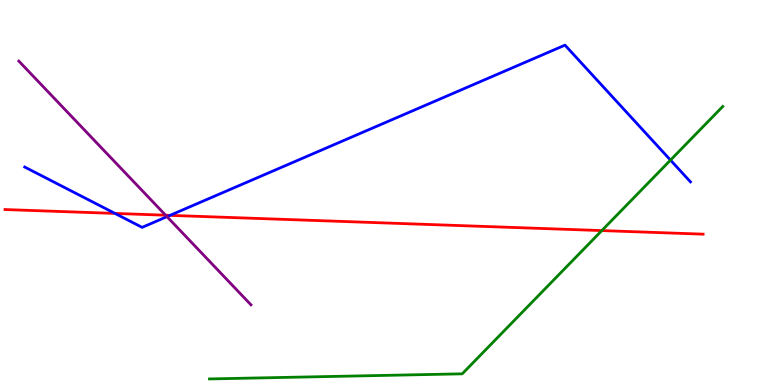[{'lines': ['blue', 'red'], 'intersections': [{'x': 1.48, 'y': 4.46}, {'x': 2.19, 'y': 4.41}]}, {'lines': ['green', 'red'], 'intersections': [{'x': 7.77, 'y': 4.01}]}, {'lines': ['purple', 'red'], 'intersections': [{'x': 2.14, 'y': 4.41}]}, {'lines': ['blue', 'green'], 'intersections': [{'x': 8.65, 'y': 5.84}]}, {'lines': ['blue', 'purple'], 'intersections': [{'x': 2.15, 'y': 4.37}]}, {'lines': ['green', 'purple'], 'intersections': []}]